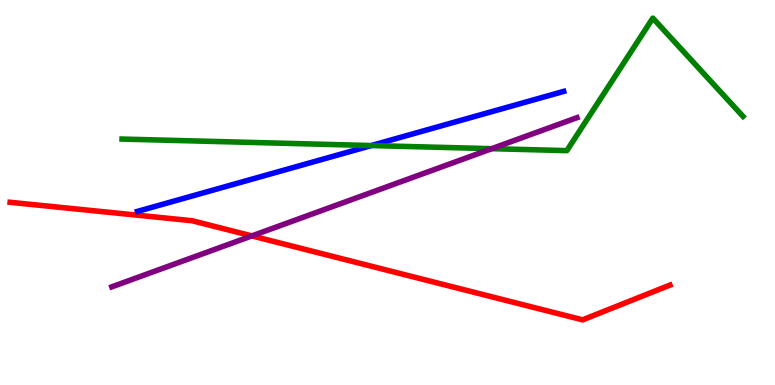[{'lines': ['blue', 'red'], 'intersections': []}, {'lines': ['green', 'red'], 'intersections': []}, {'lines': ['purple', 'red'], 'intersections': [{'x': 3.25, 'y': 3.87}]}, {'lines': ['blue', 'green'], 'intersections': [{'x': 4.79, 'y': 6.22}]}, {'lines': ['blue', 'purple'], 'intersections': []}, {'lines': ['green', 'purple'], 'intersections': [{'x': 6.35, 'y': 6.14}]}]